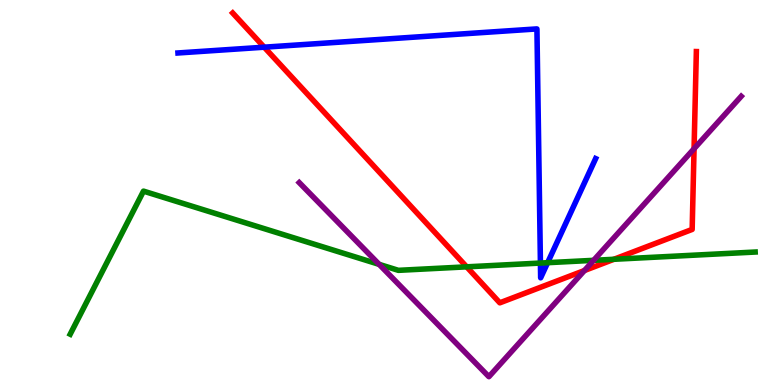[{'lines': ['blue', 'red'], 'intersections': [{'x': 3.41, 'y': 8.77}]}, {'lines': ['green', 'red'], 'intersections': [{'x': 6.02, 'y': 3.07}, {'x': 7.92, 'y': 3.27}]}, {'lines': ['purple', 'red'], 'intersections': [{'x': 7.54, 'y': 2.97}, {'x': 8.96, 'y': 6.14}]}, {'lines': ['blue', 'green'], 'intersections': [{'x': 6.97, 'y': 3.17}, {'x': 7.07, 'y': 3.18}]}, {'lines': ['blue', 'purple'], 'intersections': []}, {'lines': ['green', 'purple'], 'intersections': [{'x': 4.89, 'y': 3.13}, {'x': 7.66, 'y': 3.24}]}]